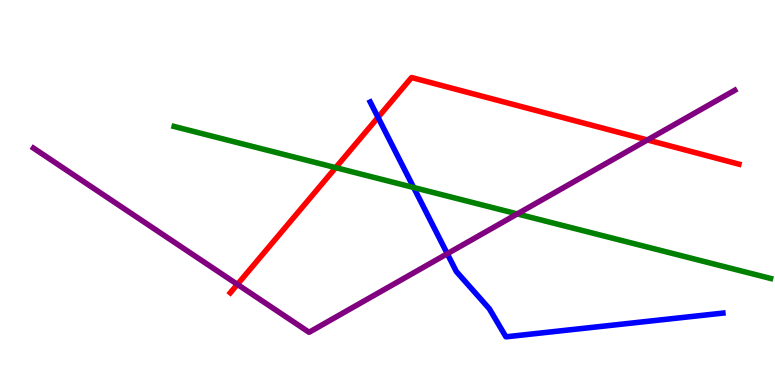[{'lines': ['blue', 'red'], 'intersections': [{'x': 4.88, 'y': 6.95}]}, {'lines': ['green', 'red'], 'intersections': [{'x': 4.33, 'y': 5.65}]}, {'lines': ['purple', 'red'], 'intersections': [{'x': 3.06, 'y': 2.61}, {'x': 8.35, 'y': 6.37}]}, {'lines': ['blue', 'green'], 'intersections': [{'x': 5.34, 'y': 5.13}]}, {'lines': ['blue', 'purple'], 'intersections': [{'x': 5.77, 'y': 3.41}]}, {'lines': ['green', 'purple'], 'intersections': [{'x': 6.67, 'y': 4.44}]}]